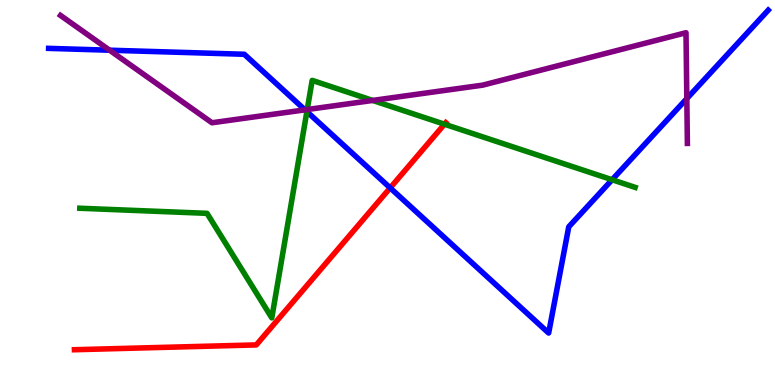[{'lines': ['blue', 'red'], 'intersections': [{'x': 5.03, 'y': 5.12}]}, {'lines': ['green', 'red'], 'intersections': [{'x': 5.74, 'y': 6.77}]}, {'lines': ['purple', 'red'], 'intersections': []}, {'lines': ['blue', 'green'], 'intersections': [{'x': 3.96, 'y': 7.1}, {'x': 7.9, 'y': 5.33}]}, {'lines': ['blue', 'purple'], 'intersections': [{'x': 1.41, 'y': 8.7}, {'x': 3.93, 'y': 7.15}, {'x': 8.86, 'y': 7.44}]}, {'lines': ['green', 'purple'], 'intersections': [{'x': 3.96, 'y': 7.16}, {'x': 4.81, 'y': 7.39}]}]